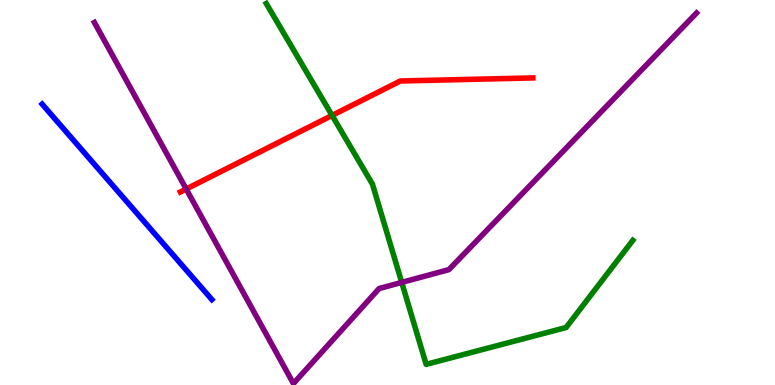[{'lines': ['blue', 'red'], 'intersections': []}, {'lines': ['green', 'red'], 'intersections': [{'x': 4.28, 'y': 7.0}]}, {'lines': ['purple', 'red'], 'intersections': [{'x': 2.4, 'y': 5.09}]}, {'lines': ['blue', 'green'], 'intersections': []}, {'lines': ['blue', 'purple'], 'intersections': []}, {'lines': ['green', 'purple'], 'intersections': [{'x': 5.18, 'y': 2.66}]}]